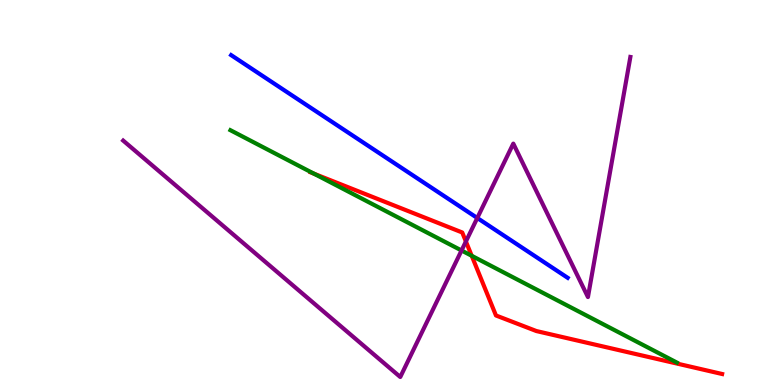[{'lines': ['blue', 'red'], 'intersections': []}, {'lines': ['green', 'red'], 'intersections': [{'x': 4.05, 'y': 5.49}, {'x': 6.09, 'y': 3.36}]}, {'lines': ['purple', 'red'], 'intersections': [{'x': 6.01, 'y': 3.73}]}, {'lines': ['blue', 'green'], 'intersections': []}, {'lines': ['blue', 'purple'], 'intersections': [{'x': 6.16, 'y': 4.34}]}, {'lines': ['green', 'purple'], 'intersections': [{'x': 5.96, 'y': 3.49}]}]